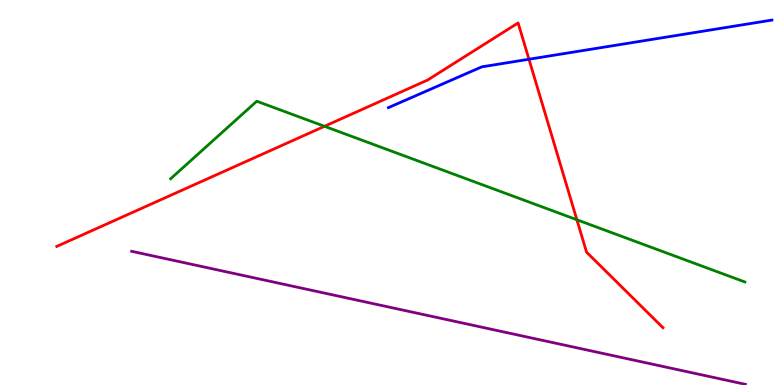[{'lines': ['blue', 'red'], 'intersections': [{'x': 6.83, 'y': 8.46}]}, {'lines': ['green', 'red'], 'intersections': [{'x': 4.19, 'y': 6.72}, {'x': 7.44, 'y': 4.29}]}, {'lines': ['purple', 'red'], 'intersections': []}, {'lines': ['blue', 'green'], 'intersections': []}, {'lines': ['blue', 'purple'], 'intersections': []}, {'lines': ['green', 'purple'], 'intersections': []}]